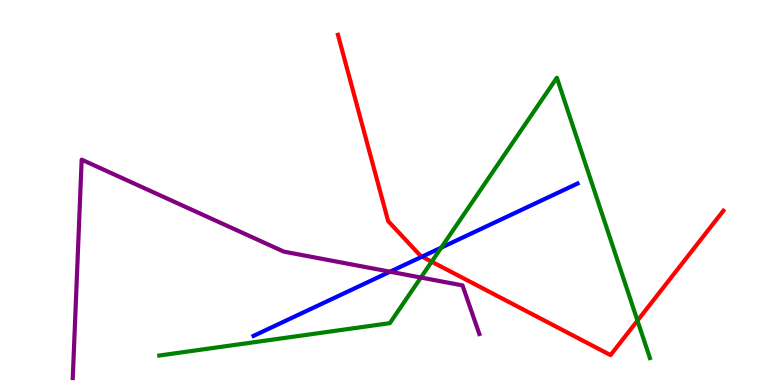[{'lines': ['blue', 'red'], 'intersections': [{'x': 5.45, 'y': 3.33}]}, {'lines': ['green', 'red'], 'intersections': [{'x': 5.57, 'y': 3.2}, {'x': 8.23, 'y': 1.67}]}, {'lines': ['purple', 'red'], 'intersections': []}, {'lines': ['blue', 'green'], 'intersections': [{'x': 5.69, 'y': 3.57}]}, {'lines': ['blue', 'purple'], 'intersections': [{'x': 5.03, 'y': 2.94}]}, {'lines': ['green', 'purple'], 'intersections': [{'x': 5.43, 'y': 2.79}]}]